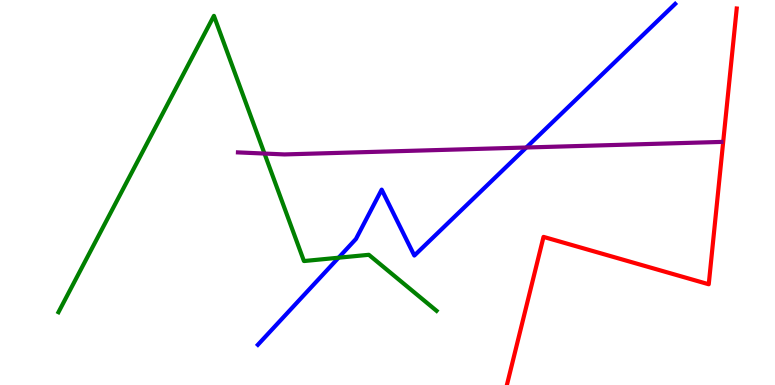[{'lines': ['blue', 'red'], 'intersections': []}, {'lines': ['green', 'red'], 'intersections': []}, {'lines': ['purple', 'red'], 'intersections': []}, {'lines': ['blue', 'green'], 'intersections': [{'x': 4.37, 'y': 3.31}]}, {'lines': ['blue', 'purple'], 'intersections': [{'x': 6.79, 'y': 6.17}]}, {'lines': ['green', 'purple'], 'intersections': [{'x': 3.41, 'y': 6.01}]}]